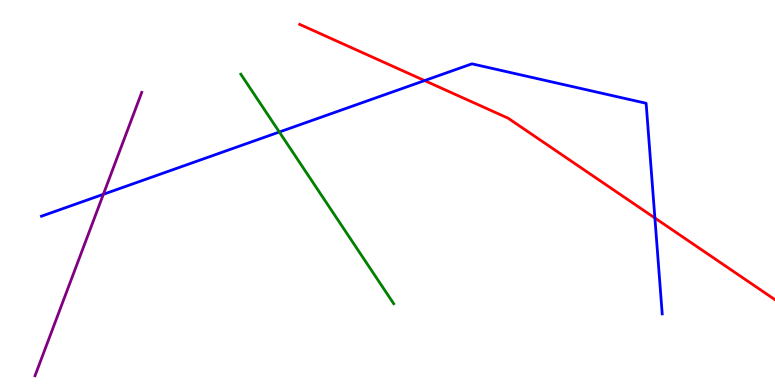[{'lines': ['blue', 'red'], 'intersections': [{'x': 5.48, 'y': 7.91}, {'x': 8.45, 'y': 4.34}]}, {'lines': ['green', 'red'], 'intersections': []}, {'lines': ['purple', 'red'], 'intersections': []}, {'lines': ['blue', 'green'], 'intersections': [{'x': 3.6, 'y': 6.57}]}, {'lines': ['blue', 'purple'], 'intersections': [{'x': 1.33, 'y': 4.95}]}, {'lines': ['green', 'purple'], 'intersections': []}]